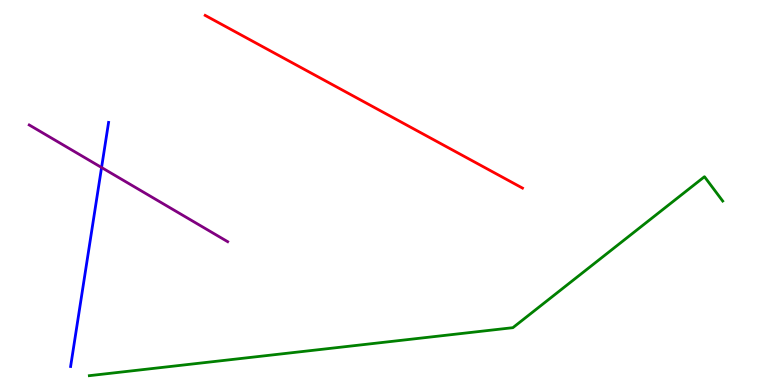[{'lines': ['blue', 'red'], 'intersections': []}, {'lines': ['green', 'red'], 'intersections': []}, {'lines': ['purple', 'red'], 'intersections': []}, {'lines': ['blue', 'green'], 'intersections': []}, {'lines': ['blue', 'purple'], 'intersections': [{'x': 1.31, 'y': 5.65}]}, {'lines': ['green', 'purple'], 'intersections': []}]